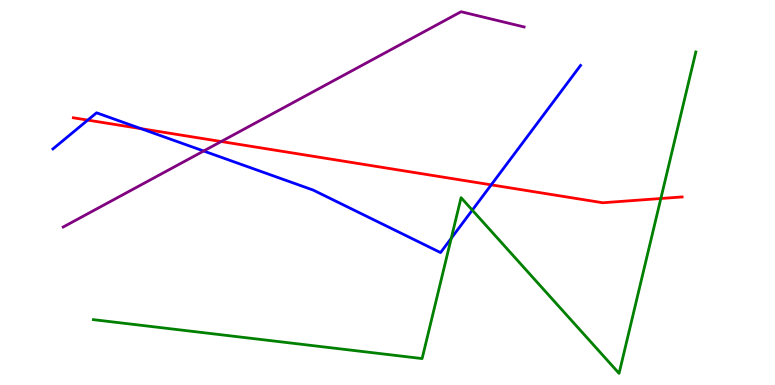[{'lines': ['blue', 'red'], 'intersections': [{'x': 1.13, 'y': 6.88}, {'x': 1.82, 'y': 6.66}, {'x': 6.34, 'y': 5.2}]}, {'lines': ['green', 'red'], 'intersections': [{'x': 8.53, 'y': 4.84}]}, {'lines': ['purple', 'red'], 'intersections': [{'x': 2.85, 'y': 6.32}]}, {'lines': ['blue', 'green'], 'intersections': [{'x': 5.82, 'y': 3.81}, {'x': 6.09, 'y': 4.54}]}, {'lines': ['blue', 'purple'], 'intersections': [{'x': 2.63, 'y': 6.08}]}, {'lines': ['green', 'purple'], 'intersections': []}]